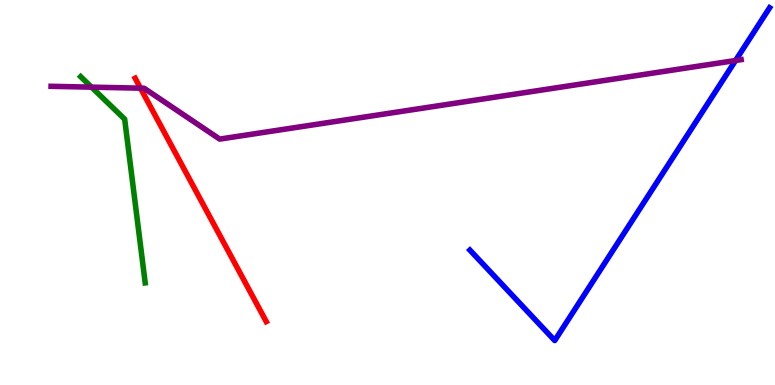[{'lines': ['blue', 'red'], 'intersections': []}, {'lines': ['green', 'red'], 'intersections': []}, {'lines': ['purple', 'red'], 'intersections': [{'x': 1.81, 'y': 7.71}]}, {'lines': ['blue', 'green'], 'intersections': []}, {'lines': ['blue', 'purple'], 'intersections': [{'x': 9.49, 'y': 8.43}]}, {'lines': ['green', 'purple'], 'intersections': [{'x': 1.18, 'y': 7.74}]}]